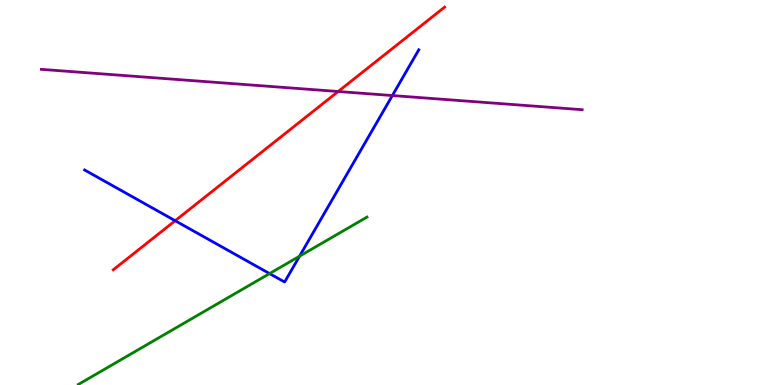[{'lines': ['blue', 'red'], 'intersections': [{'x': 2.26, 'y': 4.27}]}, {'lines': ['green', 'red'], 'intersections': []}, {'lines': ['purple', 'red'], 'intersections': [{'x': 4.36, 'y': 7.62}]}, {'lines': ['blue', 'green'], 'intersections': [{'x': 3.48, 'y': 2.89}, {'x': 3.87, 'y': 3.35}]}, {'lines': ['blue', 'purple'], 'intersections': [{'x': 5.06, 'y': 7.52}]}, {'lines': ['green', 'purple'], 'intersections': []}]